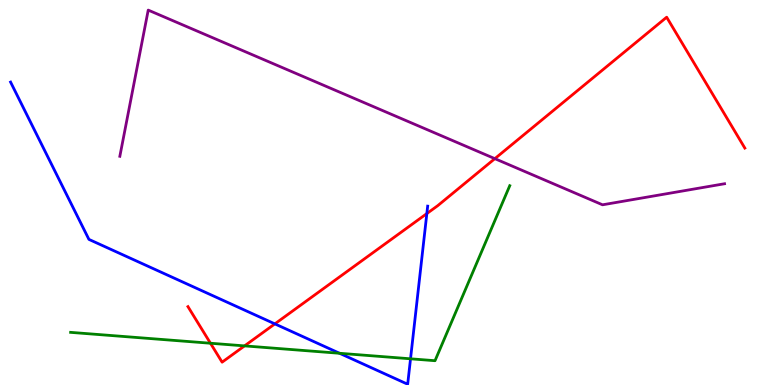[{'lines': ['blue', 'red'], 'intersections': [{'x': 3.55, 'y': 1.59}, {'x': 5.51, 'y': 4.45}]}, {'lines': ['green', 'red'], 'intersections': [{'x': 2.72, 'y': 1.08}, {'x': 3.16, 'y': 1.02}]}, {'lines': ['purple', 'red'], 'intersections': [{'x': 6.39, 'y': 5.88}]}, {'lines': ['blue', 'green'], 'intersections': [{'x': 4.38, 'y': 0.824}, {'x': 5.3, 'y': 0.68}]}, {'lines': ['blue', 'purple'], 'intersections': []}, {'lines': ['green', 'purple'], 'intersections': []}]